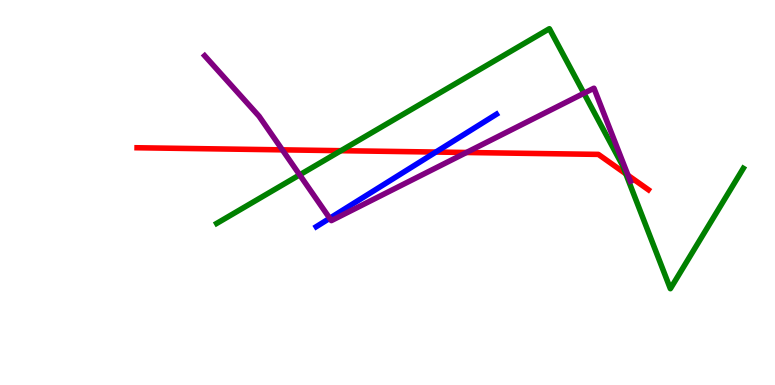[{'lines': ['blue', 'red'], 'intersections': [{'x': 5.62, 'y': 6.05}]}, {'lines': ['green', 'red'], 'intersections': [{'x': 4.4, 'y': 6.09}, {'x': 8.08, 'y': 5.49}]}, {'lines': ['purple', 'red'], 'intersections': [{'x': 3.64, 'y': 6.11}, {'x': 6.02, 'y': 6.04}, {'x': 8.1, 'y': 5.45}]}, {'lines': ['blue', 'green'], 'intersections': []}, {'lines': ['blue', 'purple'], 'intersections': [{'x': 4.25, 'y': 4.33}]}, {'lines': ['green', 'purple'], 'intersections': [{'x': 3.87, 'y': 5.46}, {'x': 7.53, 'y': 7.58}]}]